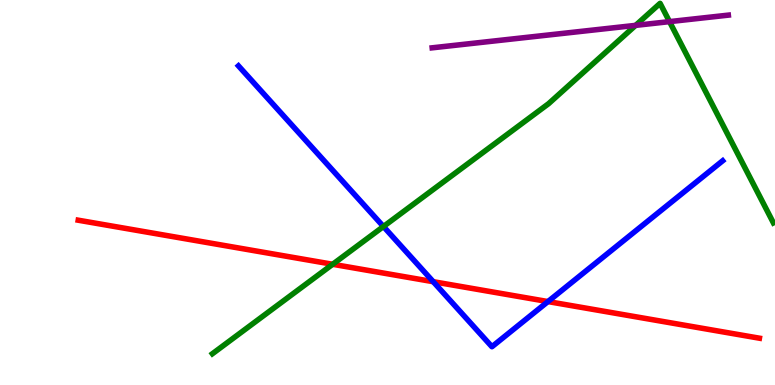[{'lines': ['blue', 'red'], 'intersections': [{'x': 5.59, 'y': 2.68}, {'x': 7.07, 'y': 2.17}]}, {'lines': ['green', 'red'], 'intersections': [{'x': 4.29, 'y': 3.14}]}, {'lines': ['purple', 'red'], 'intersections': []}, {'lines': ['blue', 'green'], 'intersections': [{'x': 4.95, 'y': 4.12}]}, {'lines': ['blue', 'purple'], 'intersections': []}, {'lines': ['green', 'purple'], 'intersections': [{'x': 8.2, 'y': 9.34}, {'x': 8.64, 'y': 9.44}]}]